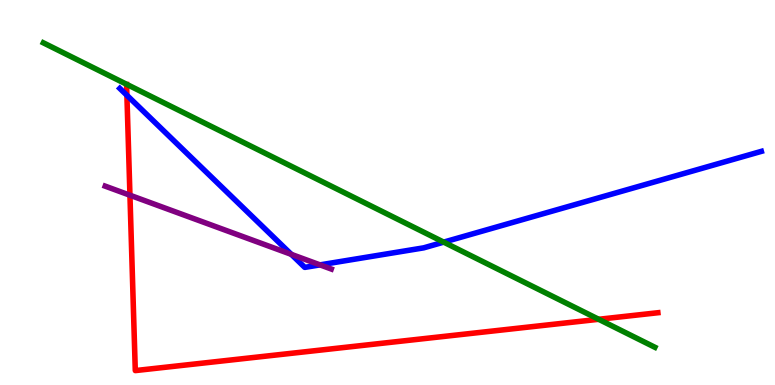[{'lines': ['blue', 'red'], 'intersections': [{'x': 1.64, 'y': 7.53}]}, {'lines': ['green', 'red'], 'intersections': [{'x': 7.72, 'y': 1.71}]}, {'lines': ['purple', 'red'], 'intersections': [{'x': 1.68, 'y': 4.93}]}, {'lines': ['blue', 'green'], 'intersections': [{'x': 5.73, 'y': 3.71}]}, {'lines': ['blue', 'purple'], 'intersections': [{'x': 3.76, 'y': 3.39}, {'x': 4.13, 'y': 3.12}]}, {'lines': ['green', 'purple'], 'intersections': []}]